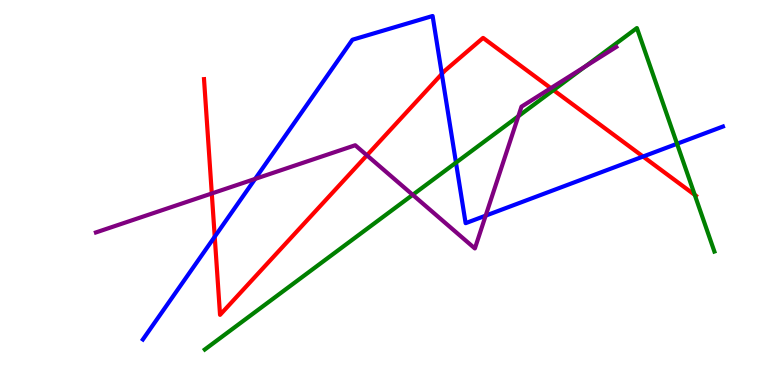[{'lines': ['blue', 'red'], 'intersections': [{'x': 2.77, 'y': 3.85}, {'x': 5.7, 'y': 8.08}, {'x': 8.3, 'y': 5.93}]}, {'lines': ['green', 'red'], 'intersections': [{'x': 7.14, 'y': 7.66}, {'x': 8.96, 'y': 4.94}]}, {'lines': ['purple', 'red'], 'intersections': [{'x': 2.73, 'y': 4.97}, {'x': 4.73, 'y': 5.97}, {'x': 7.11, 'y': 7.71}]}, {'lines': ['blue', 'green'], 'intersections': [{'x': 5.88, 'y': 5.78}, {'x': 8.74, 'y': 6.27}]}, {'lines': ['blue', 'purple'], 'intersections': [{'x': 3.29, 'y': 5.35}, {'x': 6.27, 'y': 4.4}]}, {'lines': ['green', 'purple'], 'intersections': [{'x': 5.33, 'y': 4.94}, {'x': 6.69, 'y': 6.98}, {'x': 7.55, 'y': 8.27}]}]